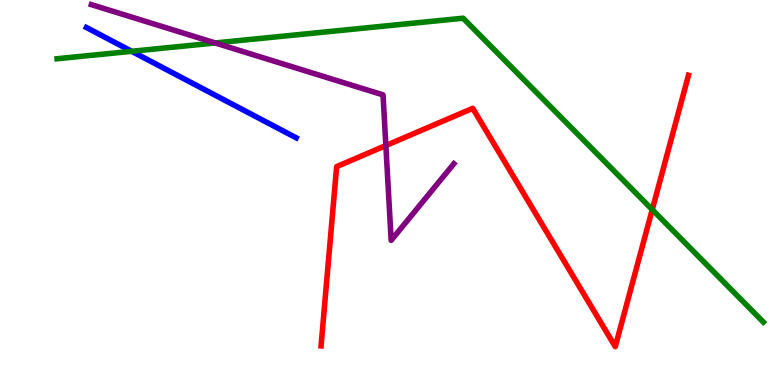[{'lines': ['blue', 'red'], 'intersections': []}, {'lines': ['green', 'red'], 'intersections': [{'x': 8.42, 'y': 4.56}]}, {'lines': ['purple', 'red'], 'intersections': [{'x': 4.98, 'y': 6.22}]}, {'lines': ['blue', 'green'], 'intersections': [{'x': 1.7, 'y': 8.67}]}, {'lines': ['blue', 'purple'], 'intersections': []}, {'lines': ['green', 'purple'], 'intersections': [{'x': 2.78, 'y': 8.88}]}]